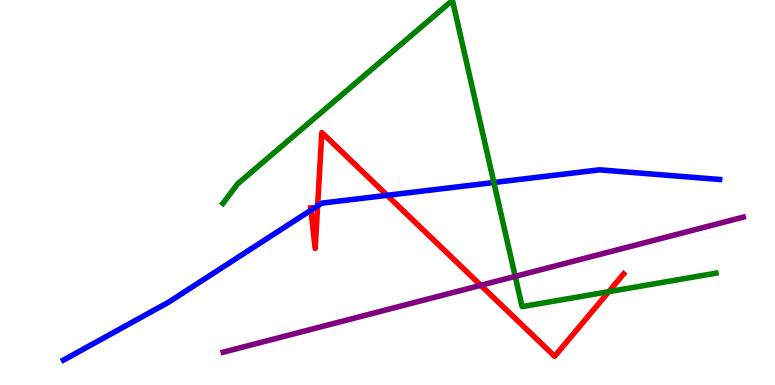[{'lines': ['blue', 'red'], 'intersections': [{'x': 4.01, 'y': 4.54}, {'x': 4.1, 'y': 4.65}, {'x': 5.0, 'y': 4.93}]}, {'lines': ['green', 'red'], 'intersections': [{'x': 7.86, 'y': 2.42}]}, {'lines': ['purple', 'red'], 'intersections': [{'x': 6.2, 'y': 2.59}]}, {'lines': ['blue', 'green'], 'intersections': [{'x': 6.37, 'y': 5.26}]}, {'lines': ['blue', 'purple'], 'intersections': []}, {'lines': ['green', 'purple'], 'intersections': [{'x': 6.65, 'y': 2.82}]}]